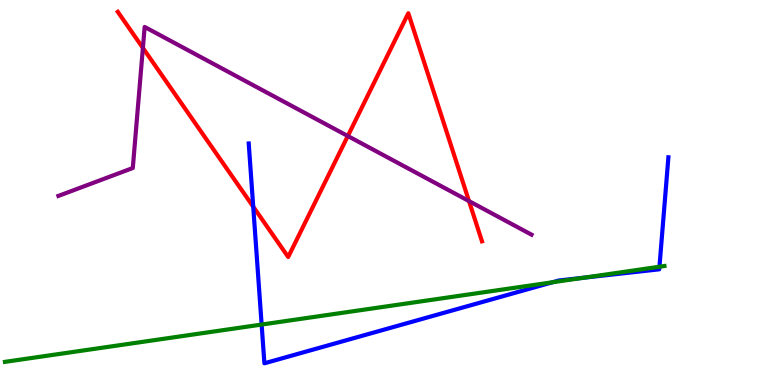[{'lines': ['blue', 'red'], 'intersections': [{'x': 3.27, 'y': 4.63}]}, {'lines': ['green', 'red'], 'intersections': []}, {'lines': ['purple', 'red'], 'intersections': [{'x': 1.84, 'y': 8.76}, {'x': 4.49, 'y': 6.47}, {'x': 6.05, 'y': 4.78}]}, {'lines': ['blue', 'green'], 'intersections': [{'x': 3.38, 'y': 1.57}, {'x': 7.13, 'y': 2.67}, {'x': 7.54, 'y': 2.79}, {'x': 8.51, 'y': 3.07}]}, {'lines': ['blue', 'purple'], 'intersections': []}, {'lines': ['green', 'purple'], 'intersections': []}]